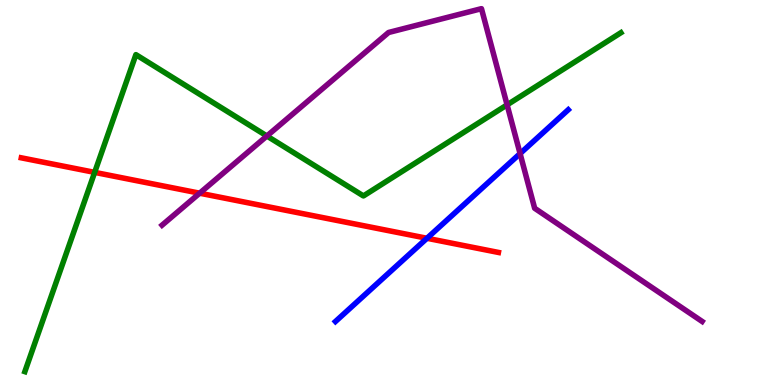[{'lines': ['blue', 'red'], 'intersections': [{'x': 5.51, 'y': 3.81}]}, {'lines': ['green', 'red'], 'intersections': [{'x': 1.22, 'y': 5.52}]}, {'lines': ['purple', 'red'], 'intersections': [{'x': 2.58, 'y': 4.98}]}, {'lines': ['blue', 'green'], 'intersections': []}, {'lines': ['blue', 'purple'], 'intersections': [{'x': 6.71, 'y': 6.01}]}, {'lines': ['green', 'purple'], 'intersections': [{'x': 3.44, 'y': 6.47}, {'x': 6.54, 'y': 7.28}]}]